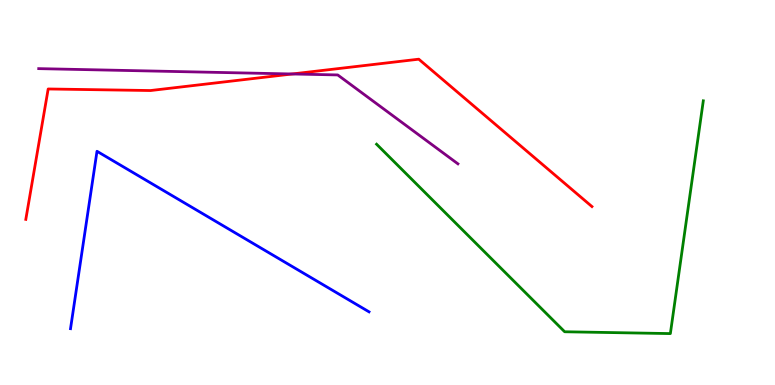[{'lines': ['blue', 'red'], 'intersections': []}, {'lines': ['green', 'red'], 'intersections': []}, {'lines': ['purple', 'red'], 'intersections': [{'x': 3.77, 'y': 8.08}]}, {'lines': ['blue', 'green'], 'intersections': []}, {'lines': ['blue', 'purple'], 'intersections': []}, {'lines': ['green', 'purple'], 'intersections': []}]